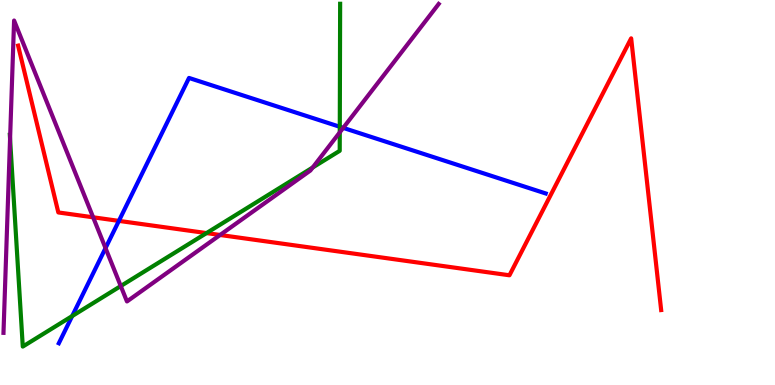[{'lines': ['blue', 'red'], 'intersections': [{'x': 1.53, 'y': 4.26}]}, {'lines': ['green', 'red'], 'intersections': [{'x': 2.66, 'y': 3.95}]}, {'lines': ['purple', 'red'], 'intersections': [{'x': 1.2, 'y': 4.36}, {'x': 2.84, 'y': 3.9}]}, {'lines': ['blue', 'green'], 'intersections': [{'x': 0.931, 'y': 1.79}, {'x': 4.38, 'y': 6.71}]}, {'lines': ['blue', 'purple'], 'intersections': [{'x': 1.36, 'y': 3.56}, {'x': 4.43, 'y': 6.68}]}, {'lines': ['green', 'purple'], 'intersections': [{'x': 0.13, 'y': 6.39}, {'x': 1.56, 'y': 2.57}, {'x': 4.03, 'y': 5.65}, {'x': 4.38, 'y': 6.56}]}]